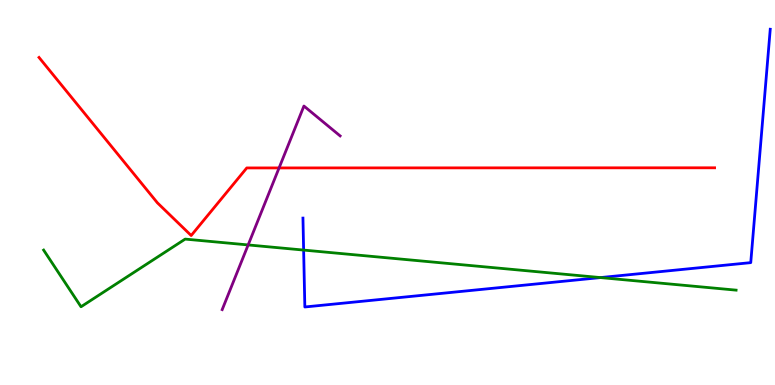[{'lines': ['blue', 'red'], 'intersections': []}, {'lines': ['green', 'red'], 'intersections': []}, {'lines': ['purple', 'red'], 'intersections': [{'x': 3.6, 'y': 5.64}]}, {'lines': ['blue', 'green'], 'intersections': [{'x': 3.92, 'y': 3.5}, {'x': 7.75, 'y': 2.79}]}, {'lines': ['blue', 'purple'], 'intersections': []}, {'lines': ['green', 'purple'], 'intersections': [{'x': 3.2, 'y': 3.64}]}]